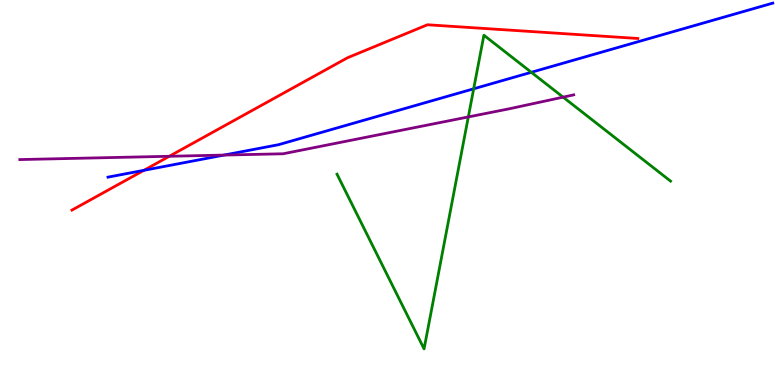[{'lines': ['blue', 'red'], 'intersections': [{'x': 1.86, 'y': 5.58}]}, {'lines': ['green', 'red'], 'intersections': []}, {'lines': ['purple', 'red'], 'intersections': [{'x': 2.18, 'y': 5.94}]}, {'lines': ['blue', 'green'], 'intersections': [{'x': 6.11, 'y': 7.69}, {'x': 6.86, 'y': 8.12}]}, {'lines': ['blue', 'purple'], 'intersections': [{'x': 2.89, 'y': 5.97}]}, {'lines': ['green', 'purple'], 'intersections': [{'x': 6.04, 'y': 6.96}, {'x': 7.27, 'y': 7.48}]}]